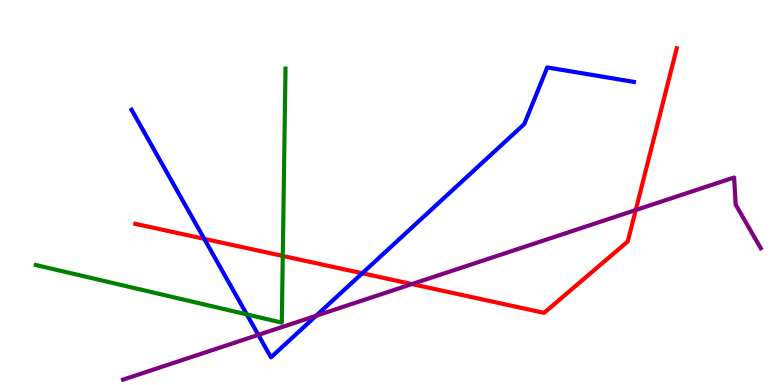[{'lines': ['blue', 'red'], 'intersections': [{'x': 2.64, 'y': 3.8}, {'x': 4.67, 'y': 2.9}]}, {'lines': ['green', 'red'], 'intersections': [{'x': 3.65, 'y': 3.35}]}, {'lines': ['purple', 'red'], 'intersections': [{'x': 5.32, 'y': 2.62}, {'x': 8.2, 'y': 4.54}]}, {'lines': ['blue', 'green'], 'intersections': [{'x': 3.18, 'y': 1.83}]}, {'lines': ['blue', 'purple'], 'intersections': [{'x': 3.33, 'y': 1.3}, {'x': 4.08, 'y': 1.8}]}, {'lines': ['green', 'purple'], 'intersections': []}]